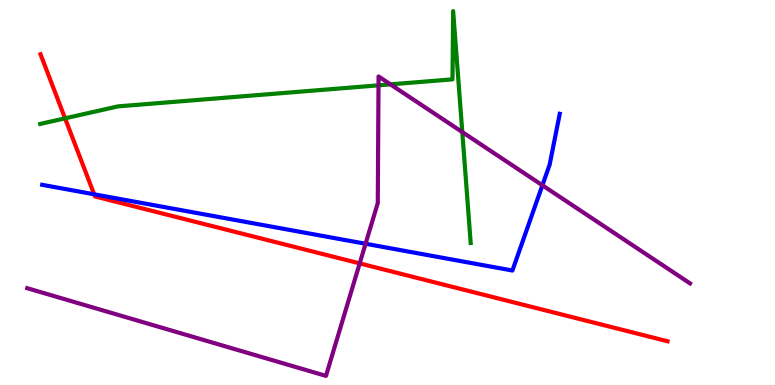[{'lines': ['blue', 'red'], 'intersections': [{'x': 1.22, 'y': 4.95}]}, {'lines': ['green', 'red'], 'intersections': [{'x': 0.839, 'y': 6.93}]}, {'lines': ['purple', 'red'], 'intersections': [{'x': 4.64, 'y': 3.16}]}, {'lines': ['blue', 'green'], 'intersections': []}, {'lines': ['blue', 'purple'], 'intersections': [{'x': 4.72, 'y': 3.67}, {'x': 7.0, 'y': 5.19}]}, {'lines': ['green', 'purple'], 'intersections': [{'x': 4.88, 'y': 7.78}, {'x': 5.04, 'y': 7.81}, {'x': 5.97, 'y': 6.57}]}]